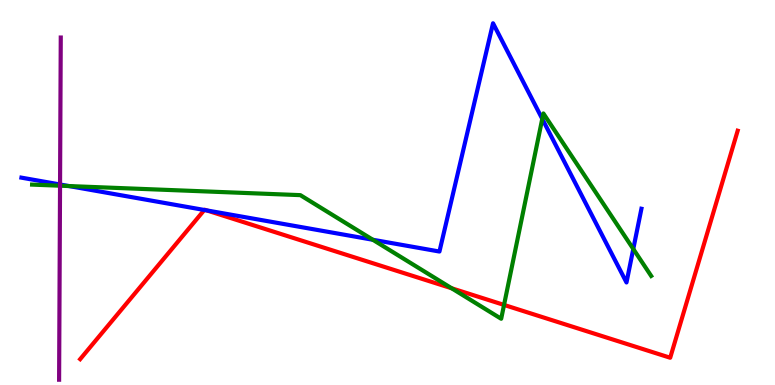[{'lines': ['blue', 'red'], 'intersections': [{'x': 2.64, 'y': 4.55}, {'x': 2.67, 'y': 4.54}]}, {'lines': ['green', 'red'], 'intersections': [{'x': 5.83, 'y': 2.51}, {'x': 6.5, 'y': 2.08}]}, {'lines': ['purple', 'red'], 'intersections': []}, {'lines': ['blue', 'green'], 'intersections': [{'x': 0.89, 'y': 5.17}, {'x': 4.81, 'y': 3.77}, {'x': 7.0, 'y': 6.91}, {'x': 8.17, 'y': 3.53}]}, {'lines': ['blue', 'purple'], 'intersections': [{'x': 0.775, 'y': 5.21}]}, {'lines': ['green', 'purple'], 'intersections': [{'x': 0.775, 'y': 5.18}]}]